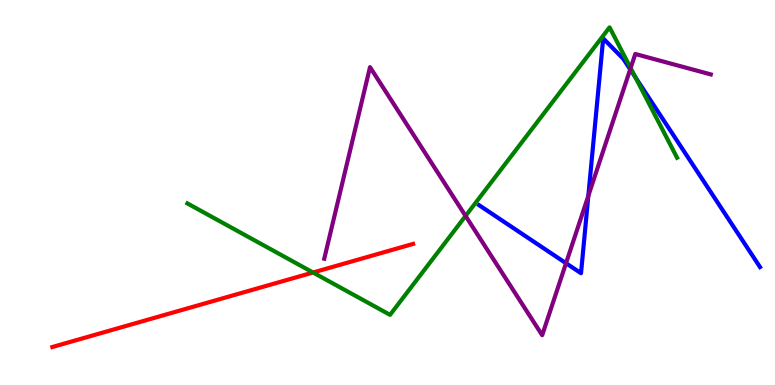[{'lines': ['blue', 'red'], 'intersections': []}, {'lines': ['green', 'red'], 'intersections': [{'x': 4.04, 'y': 2.92}]}, {'lines': ['purple', 'red'], 'intersections': []}, {'lines': ['blue', 'green'], 'intersections': [{'x': 8.2, 'y': 7.99}]}, {'lines': ['blue', 'purple'], 'intersections': [{'x': 7.3, 'y': 3.16}, {'x': 7.59, 'y': 4.91}, {'x': 8.13, 'y': 8.2}]}, {'lines': ['green', 'purple'], 'intersections': [{'x': 6.01, 'y': 4.39}, {'x': 8.14, 'y': 8.23}]}]